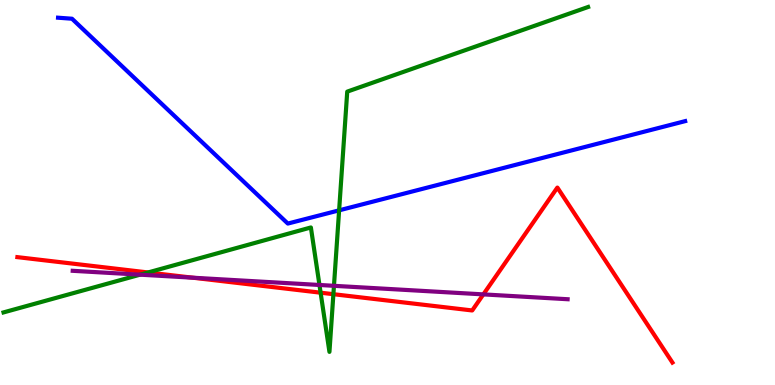[{'lines': ['blue', 'red'], 'intersections': []}, {'lines': ['green', 'red'], 'intersections': [{'x': 1.91, 'y': 2.92}, {'x': 4.14, 'y': 2.4}, {'x': 4.3, 'y': 2.36}]}, {'lines': ['purple', 'red'], 'intersections': [{'x': 2.49, 'y': 2.79}, {'x': 6.24, 'y': 2.35}]}, {'lines': ['blue', 'green'], 'intersections': [{'x': 4.38, 'y': 4.54}]}, {'lines': ['blue', 'purple'], 'intersections': []}, {'lines': ['green', 'purple'], 'intersections': [{'x': 1.81, 'y': 2.87}, {'x': 4.12, 'y': 2.6}, {'x': 4.31, 'y': 2.58}]}]